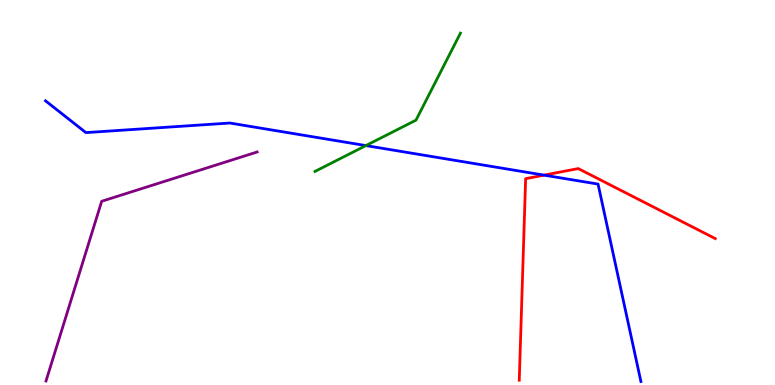[{'lines': ['blue', 'red'], 'intersections': [{'x': 7.02, 'y': 5.45}]}, {'lines': ['green', 'red'], 'intersections': []}, {'lines': ['purple', 'red'], 'intersections': []}, {'lines': ['blue', 'green'], 'intersections': [{'x': 4.72, 'y': 6.22}]}, {'lines': ['blue', 'purple'], 'intersections': []}, {'lines': ['green', 'purple'], 'intersections': []}]